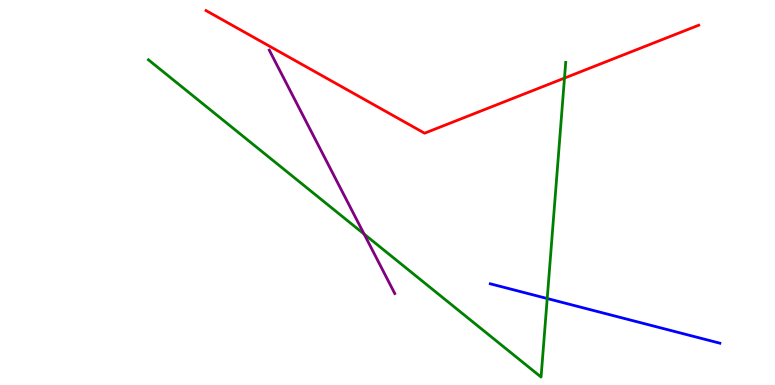[{'lines': ['blue', 'red'], 'intersections': []}, {'lines': ['green', 'red'], 'intersections': [{'x': 7.28, 'y': 7.97}]}, {'lines': ['purple', 'red'], 'intersections': []}, {'lines': ['blue', 'green'], 'intersections': [{'x': 7.06, 'y': 2.25}]}, {'lines': ['blue', 'purple'], 'intersections': []}, {'lines': ['green', 'purple'], 'intersections': [{'x': 4.7, 'y': 3.92}]}]